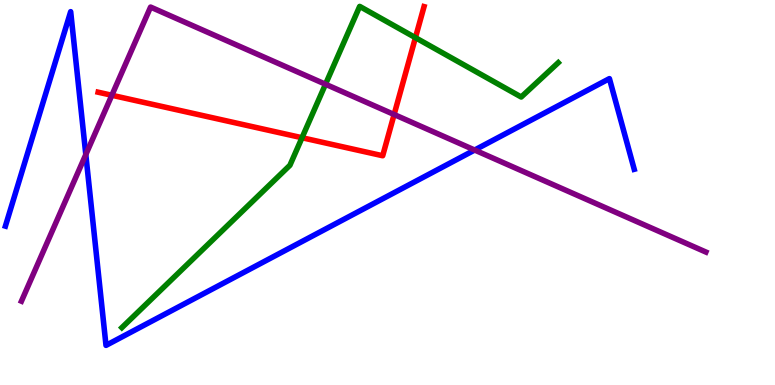[{'lines': ['blue', 'red'], 'intersections': []}, {'lines': ['green', 'red'], 'intersections': [{'x': 3.9, 'y': 6.42}, {'x': 5.36, 'y': 9.02}]}, {'lines': ['purple', 'red'], 'intersections': [{'x': 1.44, 'y': 7.53}, {'x': 5.09, 'y': 7.03}]}, {'lines': ['blue', 'green'], 'intersections': []}, {'lines': ['blue', 'purple'], 'intersections': [{'x': 1.11, 'y': 5.99}, {'x': 6.12, 'y': 6.1}]}, {'lines': ['green', 'purple'], 'intersections': [{'x': 4.2, 'y': 7.81}]}]